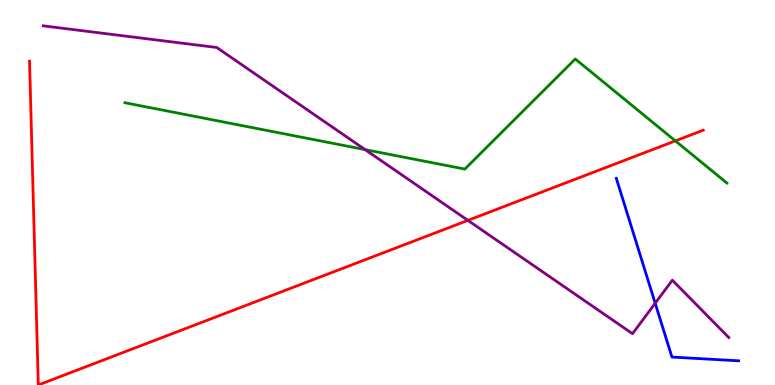[{'lines': ['blue', 'red'], 'intersections': []}, {'lines': ['green', 'red'], 'intersections': [{'x': 8.71, 'y': 6.34}]}, {'lines': ['purple', 'red'], 'intersections': [{'x': 6.04, 'y': 4.28}]}, {'lines': ['blue', 'green'], 'intersections': []}, {'lines': ['blue', 'purple'], 'intersections': [{'x': 8.45, 'y': 2.12}]}, {'lines': ['green', 'purple'], 'intersections': [{'x': 4.71, 'y': 6.11}]}]